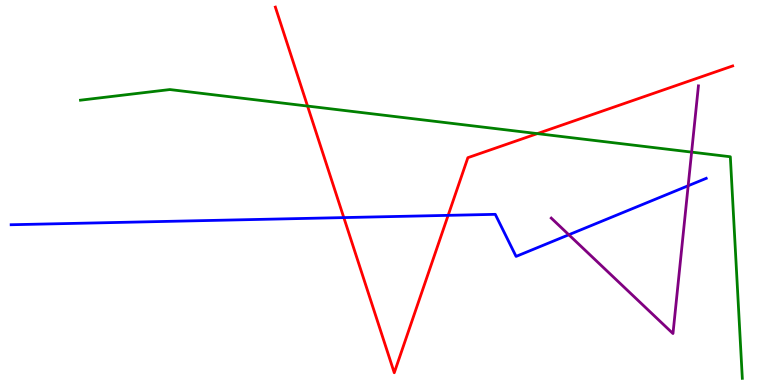[{'lines': ['blue', 'red'], 'intersections': [{'x': 4.44, 'y': 4.35}, {'x': 5.78, 'y': 4.41}]}, {'lines': ['green', 'red'], 'intersections': [{'x': 3.97, 'y': 7.25}, {'x': 6.93, 'y': 6.53}]}, {'lines': ['purple', 'red'], 'intersections': []}, {'lines': ['blue', 'green'], 'intersections': []}, {'lines': ['blue', 'purple'], 'intersections': [{'x': 7.34, 'y': 3.9}, {'x': 8.88, 'y': 5.18}]}, {'lines': ['green', 'purple'], 'intersections': [{'x': 8.92, 'y': 6.05}]}]